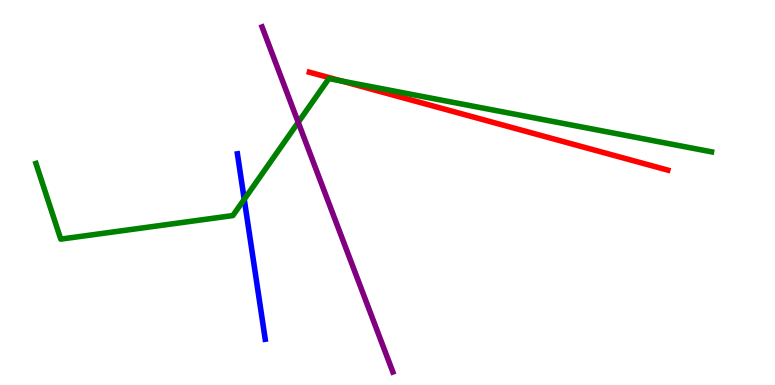[{'lines': ['blue', 'red'], 'intersections': []}, {'lines': ['green', 'red'], 'intersections': [{'x': 4.41, 'y': 7.9}]}, {'lines': ['purple', 'red'], 'intersections': []}, {'lines': ['blue', 'green'], 'intersections': [{'x': 3.15, 'y': 4.82}]}, {'lines': ['blue', 'purple'], 'intersections': []}, {'lines': ['green', 'purple'], 'intersections': [{'x': 3.85, 'y': 6.82}]}]